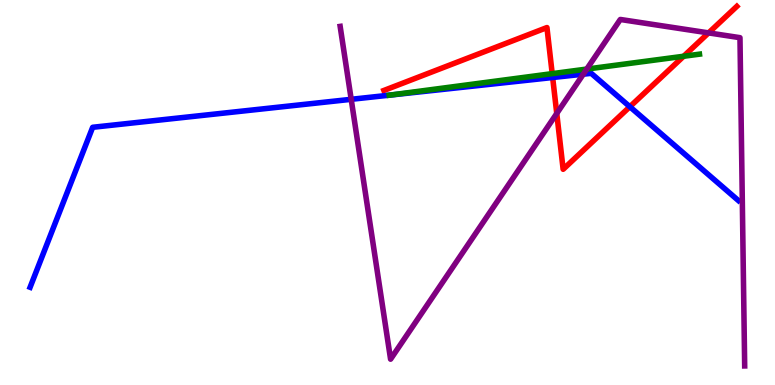[{'lines': ['blue', 'red'], 'intersections': [{'x': 7.13, 'y': 7.99}, {'x': 8.13, 'y': 7.23}]}, {'lines': ['green', 'red'], 'intersections': [{'x': 7.13, 'y': 8.09}, {'x': 8.82, 'y': 8.54}]}, {'lines': ['purple', 'red'], 'intersections': [{'x': 7.18, 'y': 7.05}, {'x': 9.14, 'y': 9.15}]}, {'lines': ['blue', 'green'], 'intersections': [{'x': 5.03, 'y': 7.53}]}, {'lines': ['blue', 'purple'], 'intersections': [{'x': 4.53, 'y': 7.42}, {'x': 7.53, 'y': 8.07}]}, {'lines': ['green', 'purple'], 'intersections': [{'x': 7.57, 'y': 8.21}]}]